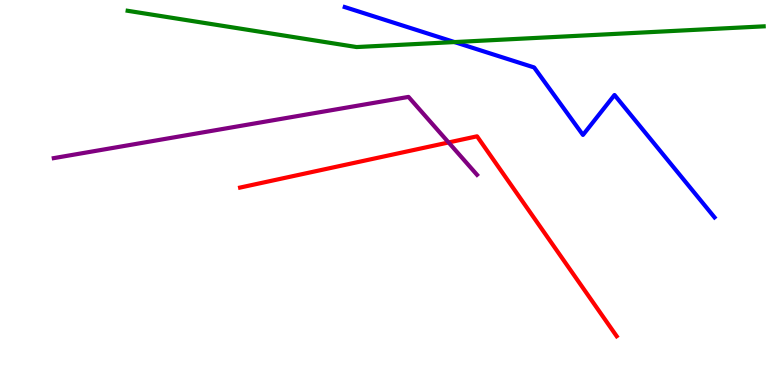[{'lines': ['blue', 'red'], 'intersections': []}, {'lines': ['green', 'red'], 'intersections': []}, {'lines': ['purple', 'red'], 'intersections': [{'x': 5.79, 'y': 6.3}]}, {'lines': ['blue', 'green'], 'intersections': [{'x': 5.86, 'y': 8.91}]}, {'lines': ['blue', 'purple'], 'intersections': []}, {'lines': ['green', 'purple'], 'intersections': []}]